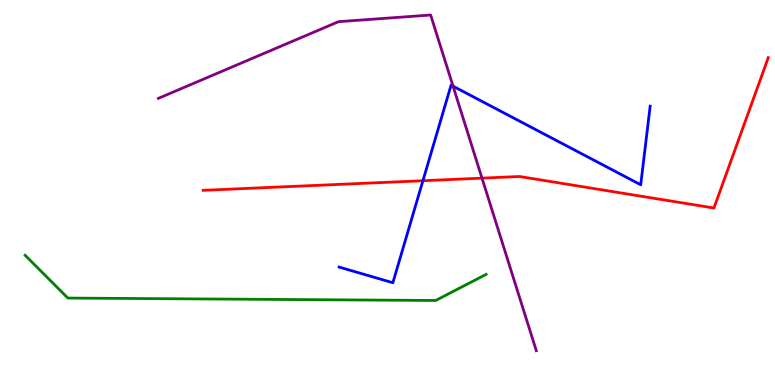[{'lines': ['blue', 'red'], 'intersections': [{'x': 5.46, 'y': 5.31}]}, {'lines': ['green', 'red'], 'intersections': []}, {'lines': ['purple', 'red'], 'intersections': [{'x': 6.22, 'y': 5.37}]}, {'lines': ['blue', 'green'], 'intersections': []}, {'lines': ['blue', 'purple'], 'intersections': [{'x': 5.85, 'y': 7.76}]}, {'lines': ['green', 'purple'], 'intersections': []}]